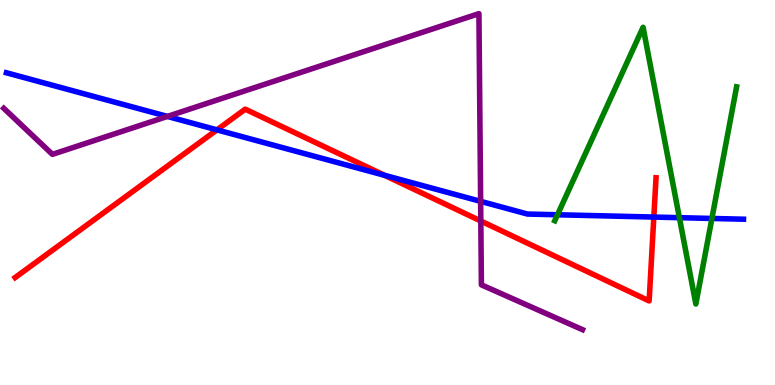[{'lines': ['blue', 'red'], 'intersections': [{'x': 2.8, 'y': 6.63}, {'x': 4.96, 'y': 5.45}, {'x': 8.44, 'y': 4.36}]}, {'lines': ['green', 'red'], 'intersections': []}, {'lines': ['purple', 'red'], 'intersections': [{'x': 6.2, 'y': 4.26}]}, {'lines': ['blue', 'green'], 'intersections': [{'x': 7.19, 'y': 4.42}, {'x': 8.77, 'y': 4.35}, {'x': 9.19, 'y': 4.33}]}, {'lines': ['blue', 'purple'], 'intersections': [{'x': 2.16, 'y': 6.98}, {'x': 6.2, 'y': 4.77}]}, {'lines': ['green', 'purple'], 'intersections': []}]